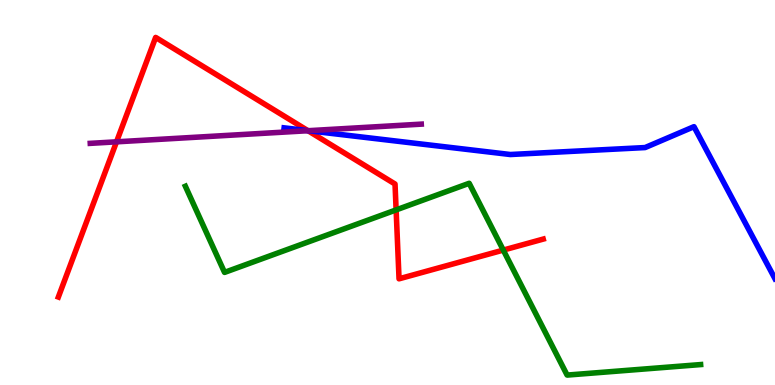[{'lines': ['blue', 'red'], 'intersections': [{'x': 3.97, 'y': 6.61}]}, {'lines': ['green', 'red'], 'intersections': [{'x': 5.11, 'y': 4.55}, {'x': 6.49, 'y': 3.5}]}, {'lines': ['purple', 'red'], 'intersections': [{'x': 1.5, 'y': 6.32}, {'x': 3.97, 'y': 6.6}]}, {'lines': ['blue', 'green'], 'intersections': []}, {'lines': ['blue', 'purple'], 'intersections': [{'x': 3.98, 'y': 6.61}]}, {'lines': ['green', 'purple'], 'intersections': []}]